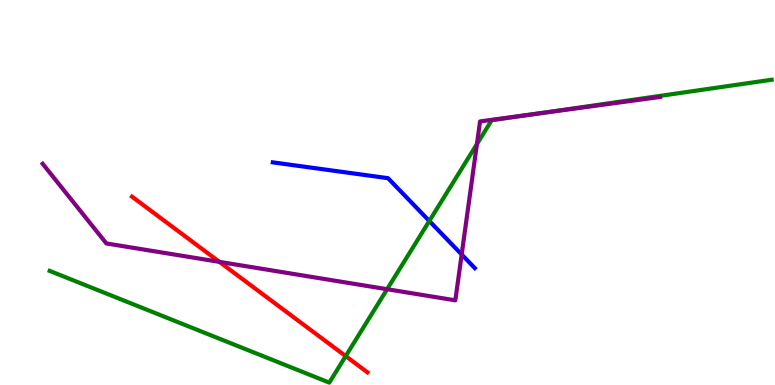[{'lines': ['blue', 'red'], 'intersections': []}, {'lines': ['green', 'red'], 'intersections': [{'x': 4.46, 'y': 0.751}]}, {'lines': ['purple', 'red'], 'intersections': [{'x': 2.83, 'y': 3.2}]}, {'lines': ['blue', 'green'], 'intersections': [{'x': 5.54, 'y': 4.26}]}, {'lines': ['blue', 'purple'], 'intersections': [{'x': 5.96, 'y': 3.39}]}, {'lines': ['green', 'purple'], 'intersections': [{'x': 4.99, 'y': 2.49}, {'x': 6.15, 'y': 6.26}, {'x': 6.96, 'y': 7.06}]}]